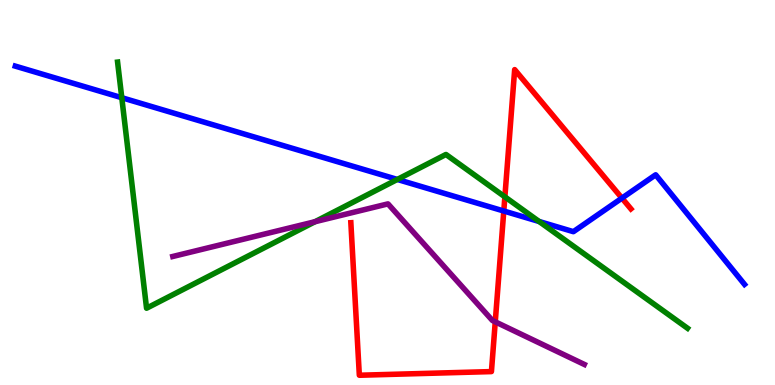[{'lines': ['blue', 'red'], 'intersections': [{'x': 6.5, 'y': 4.52}, {'x': 8.02, 'y': 4.85}]}, {'lines': ['green', 'red'], 'intersections': [{'x': 6.51, 'y': 4.89}]}, {'lines': ['purple', 'red'], 'intersections': [{'x': 6.39, 'y': 1.64}]}, {'lines': ['blue', 'green'], 'intersections': [{'x': 1.57, 'y': 7.46}, {'x': 5.13, 'y': 5.34}, {'x': 6.96, 'y': 4.25}]}, {'lines': ['blue', 'purple'], 'intersections': []}, {'lines': ['green', 'purple'], 'intersections': [{'x': 4.06, 'y': 4.24}]}]